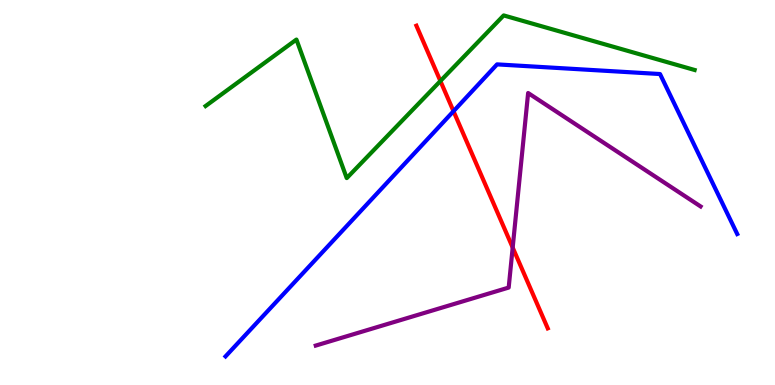[{'lines': ['blue', 'red'], 'intersections': [{'x': 5.85, 'y': 7.11}]}, {'lines': ['green', 'red'], 'intersections': [{'x': 5.68, 'y': 7.9}]}, {'lines': ['purple', 'red'], 'intersections': [{'x': 6.62, 'y': 3.57}]}, {'lines': ['blue', 'green'], 'intersections': []}, {'lines': ['blue', 'purple'], 'intersections': []}, {'lines': ['green', 'purple'], 'intersections': []}]